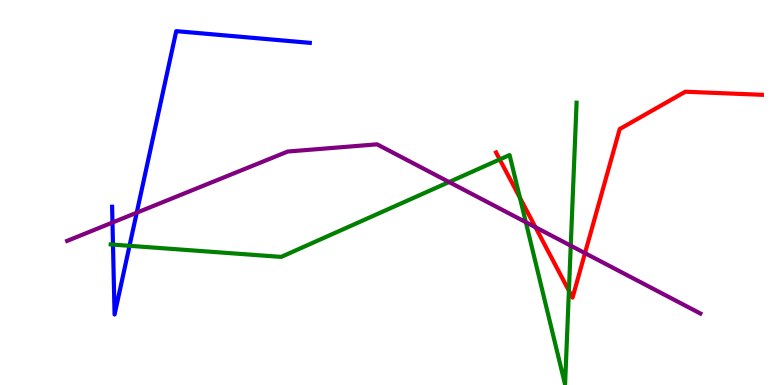[{'lines': ['blue', 'red'], 'intersections': []}, {'lines': ['green', 'red'], 'intersections': [{'x': 6.45, 'y': 5.86}, {'x': 6.71, 'y': 4.86}, {'x': 7.34, 'y': 2.45}]}, {'lines': ['purple', 'red'], 'intersections': [{'x': 6.91, 'y': 4.1}, {'x': 7.55, 'y': 3.42}]}, {'lines': ['blue', 'green'], 'intersections': [{'x': 1.46, 'y': 3.65}, {'x': 1.67, 'y': 3.62}]}, {'lines': ['blue', 'purple'], 'intersections': [{'x': 1.45, 'y': 4.22}, {'x': 1.76, 'y': 4.48}]}, {'lines': ['green', 'purple'], 'intersections': [{'x': 5.79, 'y': 5.27}, {'x': 6.78, 'y': 4.23}, {'x': 7.36, 'y': 3.62}]}]